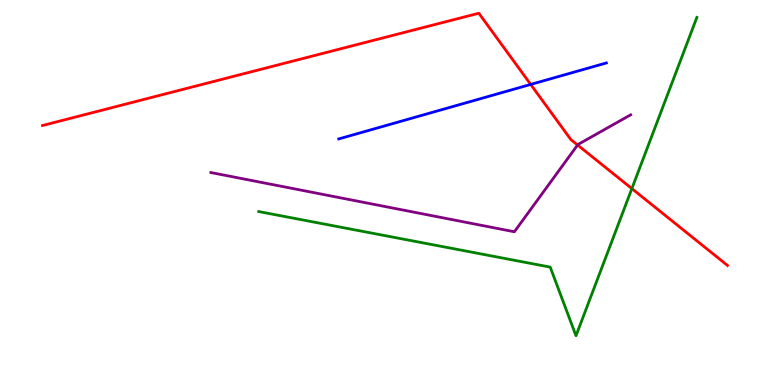[{'lines': ['blue', 'red'], 'intersections': [{'x': 6.85, 'y': 7.81}]}, {'lines': ['green', 'red'], 'intersections': [{'x': 8.15, 'y': 5.1}]}, {'lines': ['purple', 'red'], 'intersections': [{'x': 7.45, 'y': 6.23}]}, {'lines': ['blue', 'green'], 'intersections': []}, {'lines': ['blue', 'purple'], 'intersections': []}, {'lines': ['green', 'purple'], 'intersections': []}]